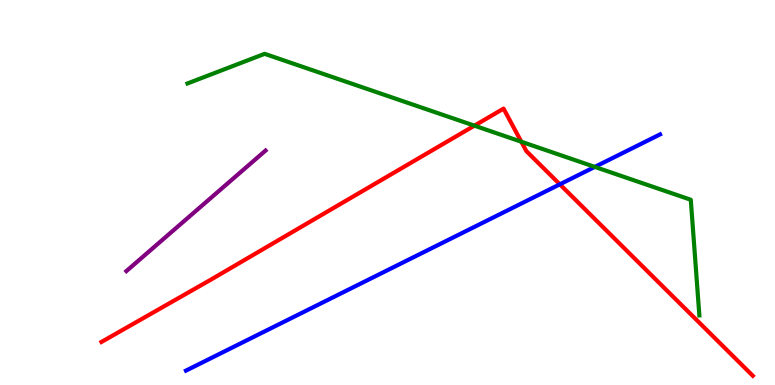[{'lines': ['blue', 'red'], 'intersections': [{'x': 7.22, 'y': 5.21}]}, {'lines': ['green', 'red'], 'intersections': [{'x': 6.12, 'y': 6.74}, {'x': 6.73, 'y': 6.32}]}, {'lines': ['purple', 'red'], 'intersections': []}, {'lines': ['blue', 'green'], 'intersections': [{'x': 7.68, 'y': 5.66}]}, {'lines': ['blue', 'purple'], 'intersections': []}, {'lines': ['green', 'purple'], 'intersections': []}]